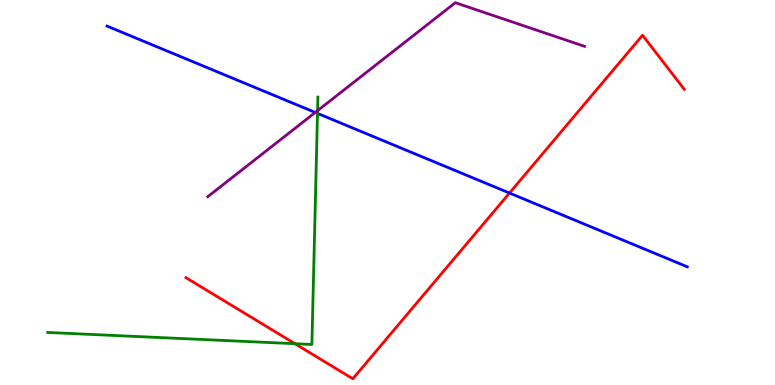[{'lines': ['blue', 'red'], 'intersections': [{'x': 6.57, 'y': 4.99}]}, {'lines': ['green', 'red'], 'intersections': [{'x': 3.81, 'y': 1.07}]}, {'lines': ['purple', 'red'], 'intersections': []}, {'lines': ['blue', 'green'], 'intersections': [{'x': 4.1, 'y': 7.05}]}, {'lines': ['blue', 'purple'], 'intersections': [{'x': 4.07, 'y': 7.08}]}, {'lines': ['green', 'purple'], 'intersections': [{'x': 4.1, 'y': 7.13}]}]